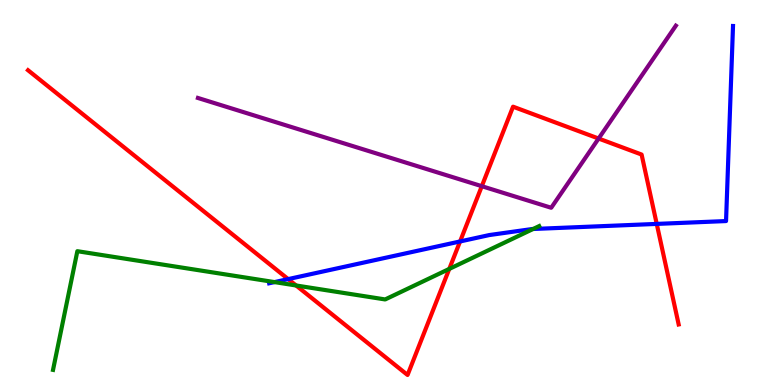[{'lines': ['blue', 'red'], 'intersections': [{'x': 3.72, 'y': 2.75}, {'x': 5.94, 'y': 3.73}, {'x': 8.47, 'y': 4.18}]}, {'lines': ['green', 'red'], 'intersections': [{'x': 3.82, 'y': 2.58}, {'x': 5.8, 'y': 3.02}]}, {'lines': ['purple', 'red'], 'intersections': [{'x': 6.22, 'y': 5.16}, {'x': 7.72, 'y': 6.4}]}, {'lines': ['blue', 'green'], 'intersections': [{'x': 3.54, 'y': 2.67}, {'x': 6.88, 'y': 4.05}]}, {'lines': ['blue', 'purple'], 'intersections': []}, {'lines': ['green', 'purple'], 'intersections': []}]